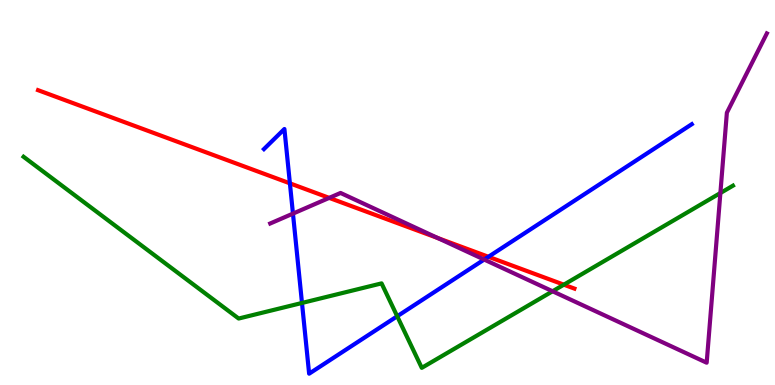[{'lines': ['blue', 'red'], 'intersections': [{'x': 3.74, 'y': 5.24}, {'x': 6.3, 'y': 3.33}]}, {'lines': ['green', 'red'], 'intersections': [{'x': 7.28, 'y': 2.61}]}, {'lines': ['purple', 'red'], 'intersections': [{'x': 4.25, 'y': 4.86}, {'x': 5.65, 'y': 3.82}]}, {'lines': ['blue', 'green'], 'intersections': [{'x': 3.9, 'y': 2.13}, {'x': 5.13, 'y': 1.79}]}, {'lines': ['blue', 'purple'], 'intersections': [{'x': 3.78, 'y': 4.45}, {'x': 6.25, 'y': 3.26}]}, {'lines': ['green', 'purple'], 'intersections': [{'x': 7.13, 'y': 2.43}, {'x': 9.3, 'y': 4.99}]}]